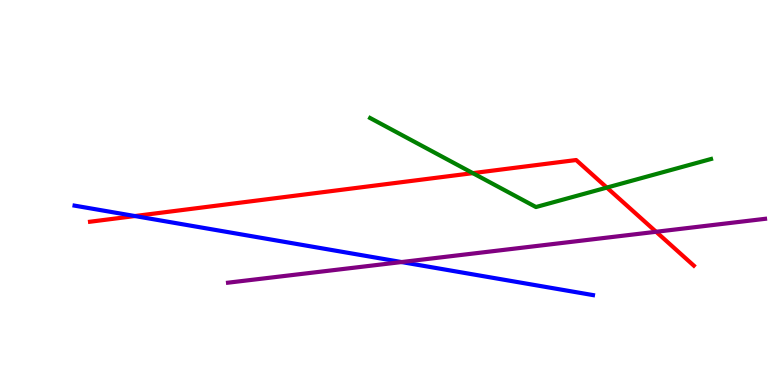[{'lines': ['blue', 'red'], 'intersections': [{'x': 1.74, 'y': 4.39}]}, {'lines': ['green', 'red'], 'intersections': [{'x': 6.1, 'y': 5.5}, {'x': 7.83, 'y': 5.13}]}, {'lines': ['purple', 'red'], 'intersections': [{'x': 8.47, 'y': 3.98}]}, {'lines': ['blue', 'green'], 'intersections': []}, {'lines': ['blue', 'purple'], 'intersections': [{'x': 5.18, 'y': 3.19}]}, {'lines': ['green', 'purple'], 'intersections': []}]